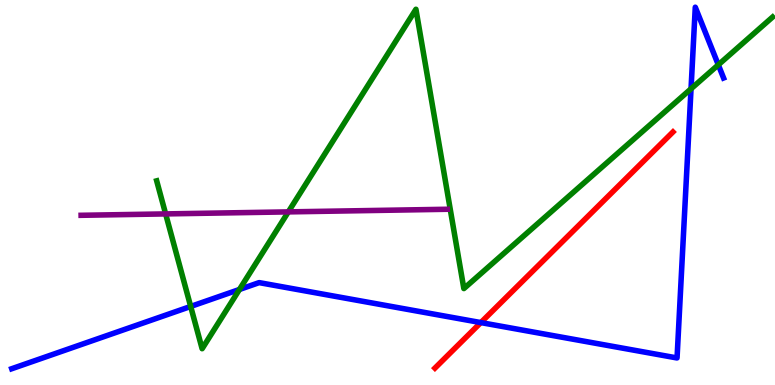[{'lines': ['blue', 'red'], 'intersections': [{'x': 6.2, 'y': 1.62}]}, {'lines': ['green', 'red'], 'intersections': []}, {'lines': ['purple', 'red'], 'intersections': []}, {'lines': ['blue', 'green'], 'intersections': [{'x': 2.46, 'y': 2.04}, {'x': 3.09, 'y': 2.48}, {'x': 8.92, 'y': 7.69}, {'x': 9.27, 'y': 8.32}]}, {'lines': ['blue', 'purple'], 'intersections': []}, {'lines': ['green', 'purple'], 'intersections': [{'x': 2.14, 'y': 4.44}, {'x': 3.72, 'y': 4.5}]}]